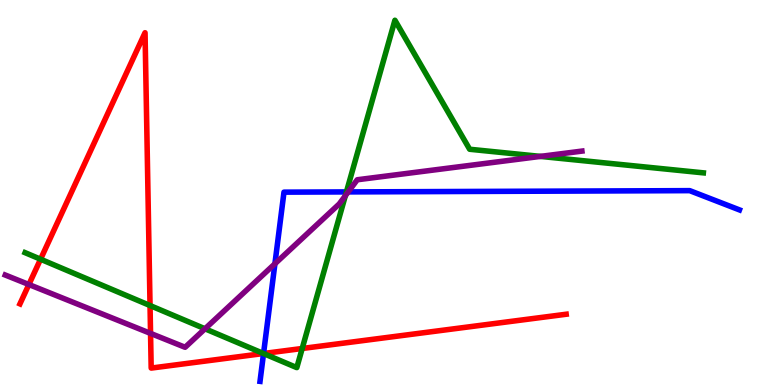[{'lines': ['blue', 'red'], 'intersections': [{'x': 3.4, 'y': 0.818}]}, {'lines': ['green', 'red'], 'intersections': [{'x': 0.523, 'y': 3.27}, {'x': 1.94, 'y': 2.06}, {'x': 3.4, 'y': 0.818}, {'x': 3.9, 'y': 0.948}]}, {'lines': ['purple', 'red'], 'intersections': [{'x': 0.373, 'y': 2.61}, {'x': 1.94, 'y': 1.34}]}, {'lines': ['blue', 'green'], 'intersections': [{'x': 3.4, 'y': 0.817}, {'x': 4.47, 'y': 5.02}]}, {'lines': ['blue', 'purple'], 'intersections': [{'x': 3.55, 'y': 3.15}, {'x': 4.49, 'y': 5.02}]}, {'lines': ['green', 'purple'], 'intersections': [{'x': 2.65, 'y': 1.46}, {'x': 4.46, 'y': 4.92}, {'x': 6.97, 'y': 5.94}]}]